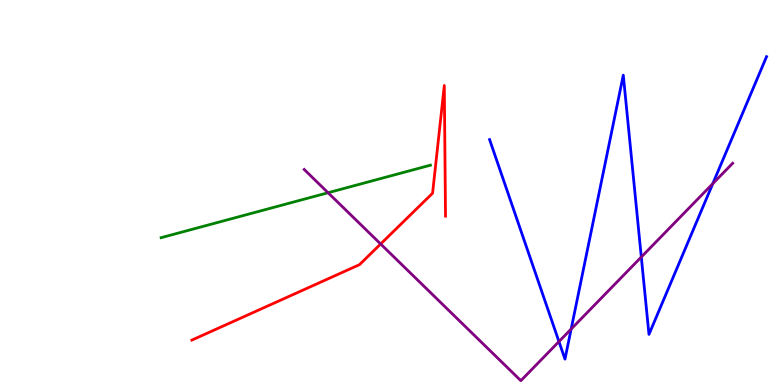[{'lines': ['blue', 'red'], 'intersections': []}, {'lines': ['green', 'red'], 'intersections': []}, {'lines': ['purple', 'red'], 'intersections': [{'x': 4.91, 'y': 3.66}]}, {'lines': ['blue', 'green'], 'intersections': []}, {'lines': ['blue', 'purple'], 'intersections': [{'x': 7.21, 'y': 1.13}, {'x': 7.37, 'y': 1.45}, {'x': 8.27, 'y': 3.32}, {'x': 9.2, 'y': 5.23}]}, {'lines': ['green', 'purple'], 'intersections': [{'x': 4.23, 'y': 4.99}]}]